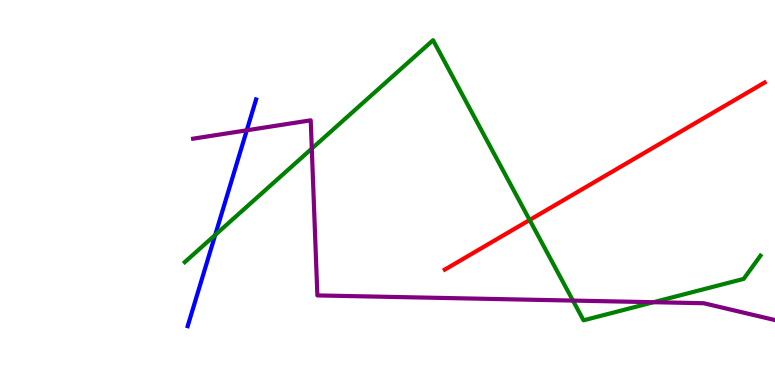[{'lines': ['blue', 'red'], 'intersections': []}, {'lines': ['green', 'red'], 'intersections': [{'x': 6.83, 'y': 4.29}]}, {'lines': ['purple', 'red'], 'intersections': []}, {'lines': ['blue', 'green'], 'intersections': [{'x': 2.78, 'y': 3.9}]}, {'lines': ['blue', 'purple'], 'intersections': [{'x': 3.18, 'y': 6.62}]}, {'lines': ['green', 'purple'], 'intersections': [{'x': 4.02, 'y': 6.14}, {'x': 7.39, 'y': 2.19}, {'x': 8.43, 'y': 2.15}]}]